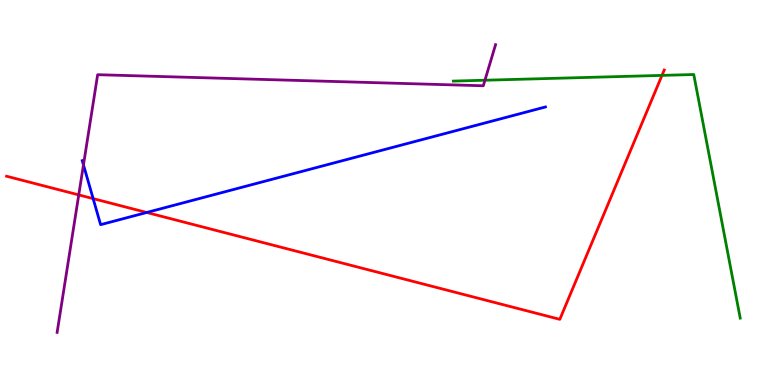[{'lines': ['blue', 'red'], 'intersections': [{'x': 1.2, 'y': 4.84}, {'x': 1.89, 'y': 4.48}]}, {'lines': ['green', 'red'], 'intersections': [{'x': 8.54, 'y': 8.04}]}, {'lines': ['purple', 'red'], 'intersections': [{'x': 1.02, 'y': 4.94}]}, {'lines': ['blue', 'green'], 'intersections': []}, {'lines': ['blue', 'purple'], 'intersections': [{'x': 1.08, 'y': 5.72}]}, {'lines': ['green', 'purple'], 'intersections': [{'x': 6.26, 'y': 7.92}]}]